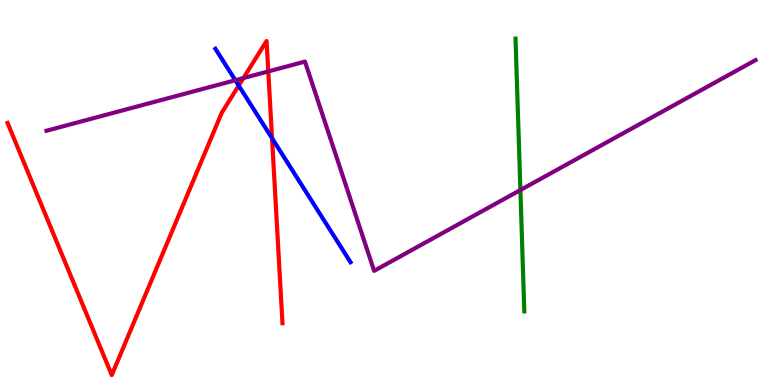[{'lines': ['blue', 'red'], 'intersections': [{'x': 3.08, 'y': 7.78}, {'x': 3.51, 'y': 6.41}]}, {'lines': ['green', 'red'], 'intersections': []}, {'lines': ['purple', 'red'], 'intersections': [{'x': 3.14, 'y': 7.97}, {'x': 3.46, 'y': 8.15}]}, {'lines': ['blue', 'green'], 'intersections': []}, {'lines': ['blue', 'purple'], 'intersections': [{'x': 3.04, 'y': 7.92}]}, {'lines': ['green', 'purple'], 'intersections': [{'x': 6.71, 'y': 5.06}]}]